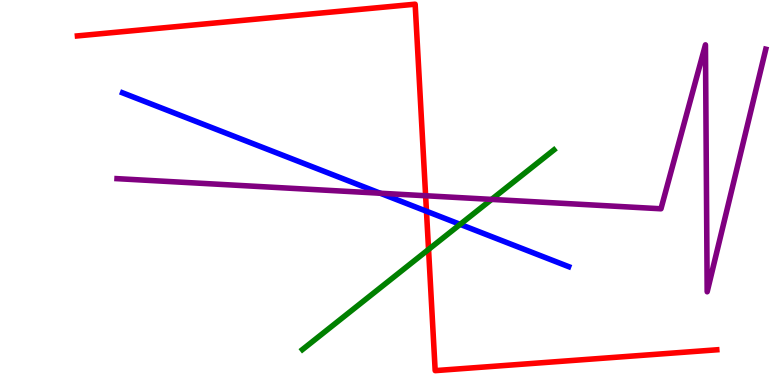[{'lines': ['blue', 'red'], 'intersections': [{'x': 5.5, 'y': 4.51}]}, {'lines': ['green', 'red'], 'intersections': [{'x': 5.53, 'y': 3.52}]}, {'lines': ['purple', 'red'], 'intersections': [{'x': 5.49, 'y': 4.92}]}, {'lines': ['blue', 'green'], 'intersections': [{'x': 5.94, 'y': 4.17}]}, {'lines': ['blue', 'purple'], 'intersections': [{'x': 4.91, 'y': 4.98}]}, {'lines': ['green', 'purple'], 'intersections': [{'x': 6.34, 'y': 4.82}]}]